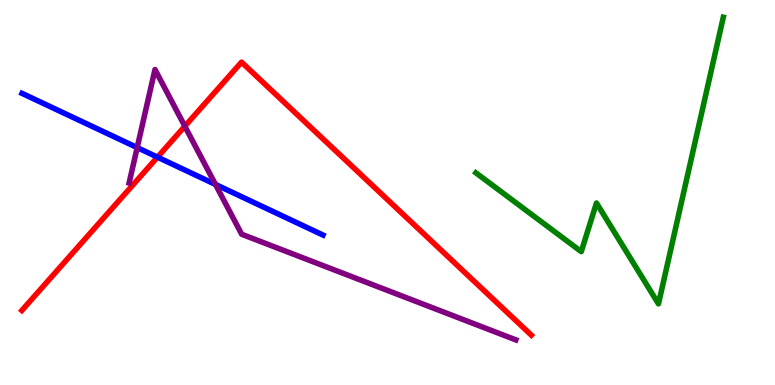[{'lines': ['blue', 'red'], 'intersections': [{'x': 2.03, 'y': 5.92}]}, {'lines': ['green', 'red'], 'intersections': []}, {'lines': ['purple', 'red'], 'intersections': [{'x': 2.38, 'y': 6.72}]}, {'lines': ['blue', 'green'], 'intersections': []}, {'lines': ['blue', 'purple'], 'intersections': [{'x': 1.77, 'y': 6.17}, {'x': 2.78, 'y': 5.21}]}, {'lines': ['green', 'purple'], 'intersections': []}]